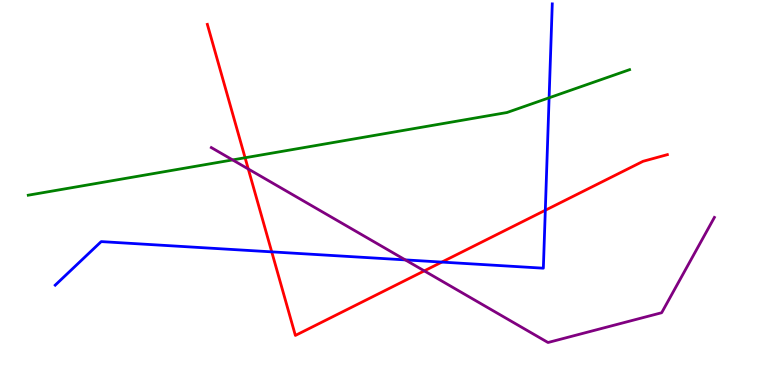[{'lines': ['blue', 'red'], 'intersections': [{'x': 3.51, 'y': 3.46}, {'x': 5.7, 'y': 3.19}, {'x': 7.04, 'y': 4.54}]}, {'lines': ['green', 'red'], 'intersections': [{'x': 3.16, 'y': 5.9}]}, {'lines': ['purple', 'red'], 'intersections': [{'x': 3.2, 'y': 5.61}, {'x': 5.47, 'y': 2.96}]}, {'lines': ['blue', 'green'], 'intersections': [{'x': 7.09, 'y': 7.46}]}, {'lines': ['blue', 'purple'], 'intersections': [{'x': 5.23, 'y': 3.25}]}, {'lines': ['green', 'purple'], 'intersections': [{'x': 3.0, 'y': 5.85}]}]